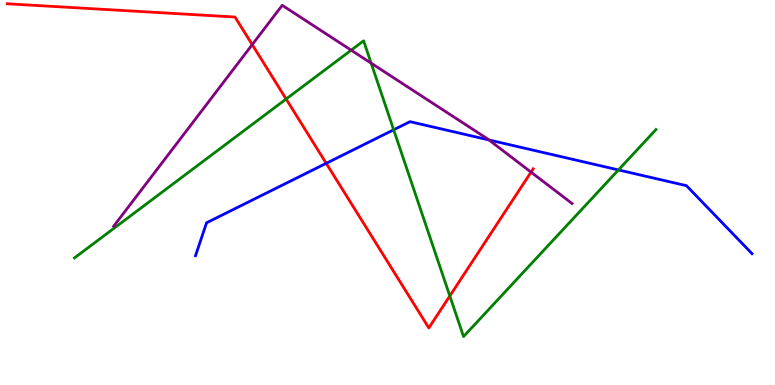[{'lines': ['blue', 'red'], 'intersections': [{'x': 4.21, 'y': 5.76}]}, {'lines': ['green', 'red'], 'intersections': [{'x': 3.69, 'y': 7.43}, {'x': 5.8, 'y': 2.31}]}, {'lines': ['purple', 'red'], 'intersections': [{'x': 3.25, 'y': 8.84}, {'x': 6.85, 'y': 5.53}]}, {'lines': ['blue', 'green'], 'intersections': [{'x': 5.08, 'y': 6.63}, {'x': 7.98, 'y': 5.59}]}, {'lines': ['blue', 'purple'], 'intersections': [{'x': 6.31, 'y': 6.37}]}, {'lines': ['green', 'purple'], 'intersections': [{'x': 4.53, 'y': 8.7}, {'x': 4.79, 'y': 8.36}]}]